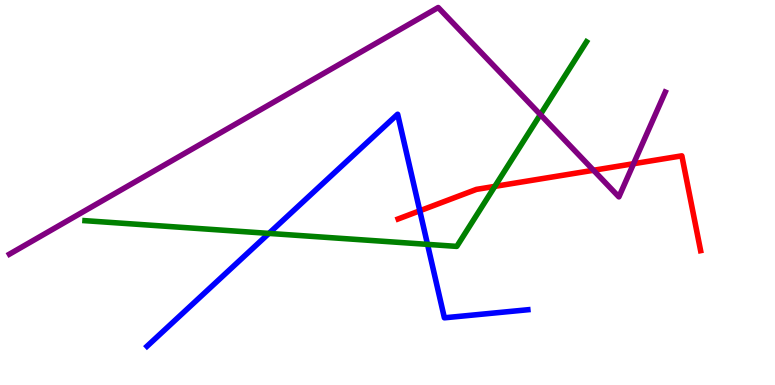[{'lines': ['blue', 'red'], 'intersections': [{'x': 5.42, 'y': 4.53}]}, {'lines': ['green', 'red'], 'intersections': [{'x': 6.38, 'y': 5.16}]}, {'lines': ['purple', 'red'], 'intersections': [{'x': 7.66, 'y': 5.58}, {'x': 8.18, 'y': 5.75}]}, {'lines': ['blue', 'green'], 'intersections': [{'x': 3.47, 'y': 3.94}, {'x': 5.52, 'y': 3.65}]}, {'lines': ['blue', 'purple'], 'intersections': []}, {'lines': ['green', 'purple'], 'intersections': [{'x': 6.97, 'y': 7.02}]}]